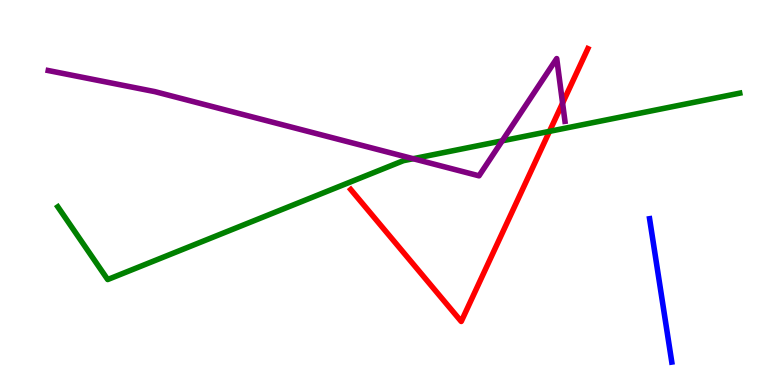[{'lines': ['blue', 'red'], 'intersections': []}, {'lines': ['green', 'red'], 'intersections': [{'x': 7.09, 'y': 6.59}]}, {'lines': ['purple', 'red'], 'intersections': [{'x': 7.26, 'y': 7.32}]}, {'lines': ['blue', 'green'], 'intersections': []}, {'lines': ['blue', 'purple'], 'intersections': []}, {'lines': ['green', 'purple'], 'intersections': [{'x': 5.33, 'y': 5.88}, {'x': 6.48, 'y': 6.34}]}]